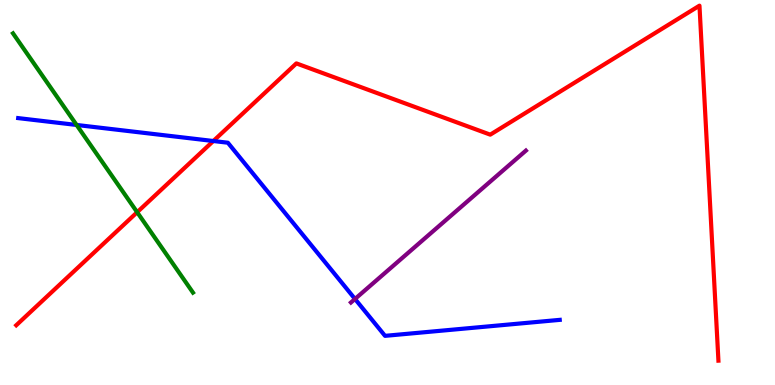[{'lines': ['blue', 'red'], 'intersections': [{'x': 2.75, 'y': 6.34}]}, {'lines': ['green', 'red'], 'intersections': [{'x': 1.77, 'y': 4.49}]}, {'lines': ['purple', 'red'], 'intersections': []}, {'lines': ['blue', 'green'], 'intersections': [{'x': 0.988, 'y': 6.75}]}, {'lines': ['blue', 'purple'], 'intersections': [{'x': 4.58, 'y': 2.23}]}, {'lines': ['green', 'purple'], 'intersections': []}]